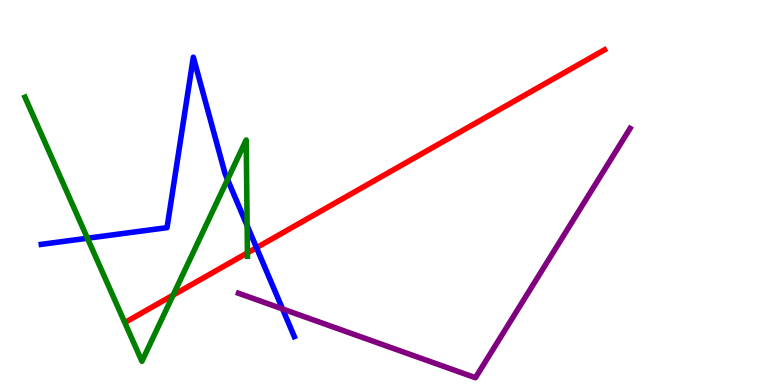[{'lines': ['blue', 'red'], 'intersections': [{'x': 3.31, 'y': 3.57}]}, {'lines': ['green', 'red'], 'intersections': [{'x': 2.23, 'y': 2.33}, {'x': 3.19, 'y': 3.43}]}, {'lines': ['purple', 'red'], 'intersections': []}, {'lines': ['blue', 'green'], 'intersections': [{'x': 1.13, 'y': 3.81}, {'x': 2.94, 'y': 5.34}, {'x': 3.19, 'y': 4.14}]}, {'lines': ['blue', 'purple'], 'intersections': [{'x': 3.65, 'y': 1.98}]}, {'lines': ['green', 'purple'], 'intersections': []}]